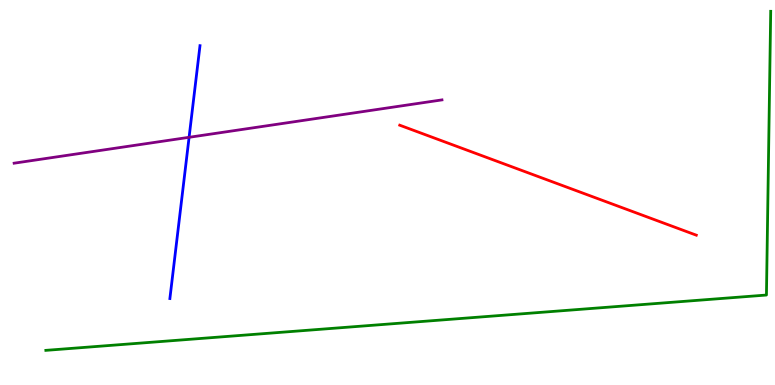[{'lines': ['blue', 'red'], 'intersections': []}, {'lines': ['green', 'red'], 'intersections': []}, {'lines': ['purple', 'red'], 'intersections': []}, {'lines': ['blue', 'green'], 'intersections': []}, {'lines': ['blue', 'purple'], 'intersections': [{'x': 2.44, 'y': 6.43}]}, {'lines': ['green', 'purple'], 'intersections': []}]